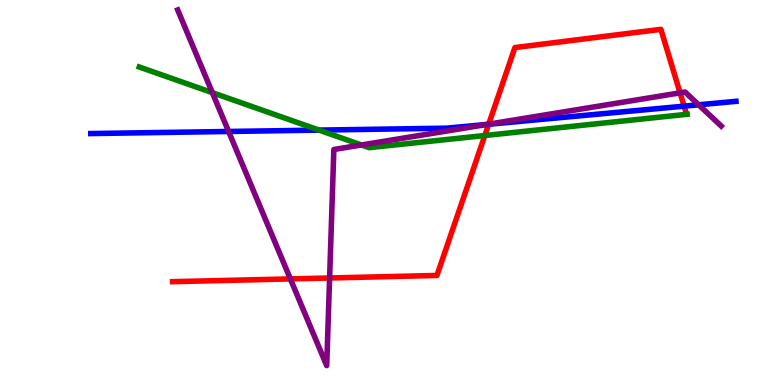[{'lines': ['blue', 'red'], 'intersections': [{'x': 6.31, 'y': 6.77}, {'x': 8.83, 'y': 7.24}]}, {'lines': ['green', 'red'], 'intersections': [{'x': 6.26, 'y': 6.48}]}, {'lines': ['purple', 'red'], 'intersections': [{'x': 3.75, 'y': 2.76}, {'x': 4.25, 'y': 2.78}, {'x': 6.31, 'y': 6.78}, {'x': 8.78, 'y': 7.59}]}, {'lines': ['blue', 'green'], 'intersections': [{'x': 4.12, 'y': 6.62}]}, {'lines': ['blue', 'purple'], 'intersections': [{'x': 2.95, 'y': 6.59}, {'x': 6.28, 'y': 6.77}, {'x': 9.01, 'y': 7.28}]}, {'lines': ['green', 'purple'], 'intersections': [{'x': 2.74, 'y': 7.59}, {'x': 4.66, 'y': 6.23}]}]